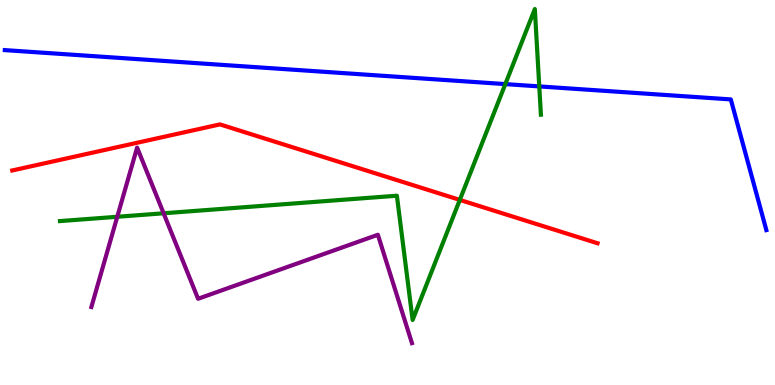[{'lines': ['blue', 'red'], 'intersections': []}, {'lines': ['green', 'red'], 'intersections': [{'x': 5.93, 'y': 4.81}]}, {'lines': ['purple', 'red'], 'intersections': []}, {'lines': ['blue', 'green'], 'intersections': [{'x': 6.52, 'y': 7.82}, {'x': 6.96, 'y': 7.76}]}, {'lines': ['blue', 'purple'], 'intersections': []}, {'lines': ['green', 'purple'], 'intersections': [{'x': 1.51, 'y': 4.37}, {'x': 2.11, 'y': 4.46}]}]